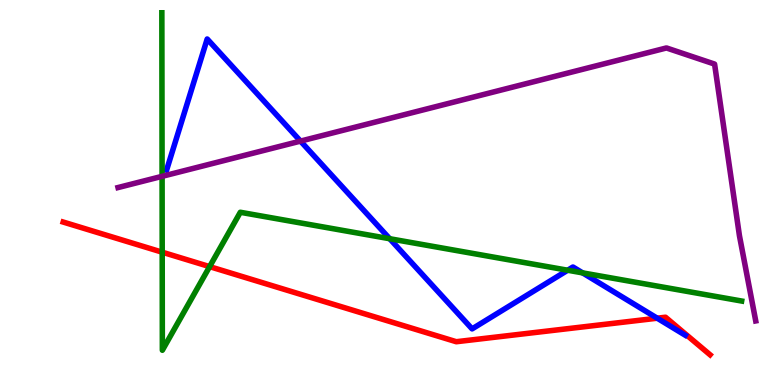[{'lines': ['blue', 'red'], 'intersections': [{'x': 8.48, 'y': 1.74}]}, {'lines': ['green', 'red'], 'intersections': [{'x': 2.09, 'y': 3.45}, {'x': 2.7, 'y': 3.07}]}, {'lines': ['purple', 'red'], 'intersections': []}, {'lines': ['blue', 'green'], 'intersections': [{'x': 5.03, 'y': 3.8}, {'x': 7.32, 'y': 2.98}, {'x': 7.52, 'y': 2.91}]}, {'lines': ['blue', 'purple'], 'intersections': [{'x': 3.88, 'y': 6.33}]}, {'lines': ['green', 'purple'], 'intersections': [{'x': 2.09, 'y': 5.42}]}]